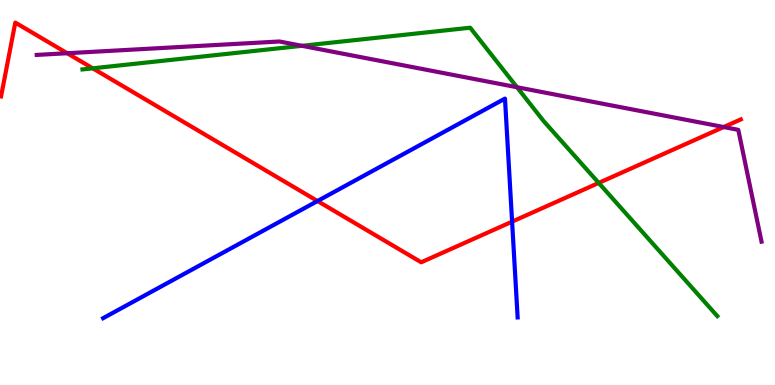[{'lines': ['blue', 'red'], 'intersections': [{'x': 4.1, 'y': 4.78}, {'x': 6.61, 'y': 4.24}]}, {'lines': ['green', 'red'], 'intersections': [{'x': 1.2, 'y': 8.23}, {'x': 7.73, 'y': 5.25}]}, {'lines': ['purple', 'red'], 'intersections': [{'x': 0.867, 'y': 8.62}, {'x': 9.34, 'y': 6.7}]}, {'lines': ['blue', 'green'], 'intersections': []}, {'lines': ['blue', 'purple'], 'intersections': []}, {'lines': ['green', 'purple'], 'intersections': [{'x': 3.9, 'y': 8.81}, {'x': 6.67, 'y': 7.73}]}]